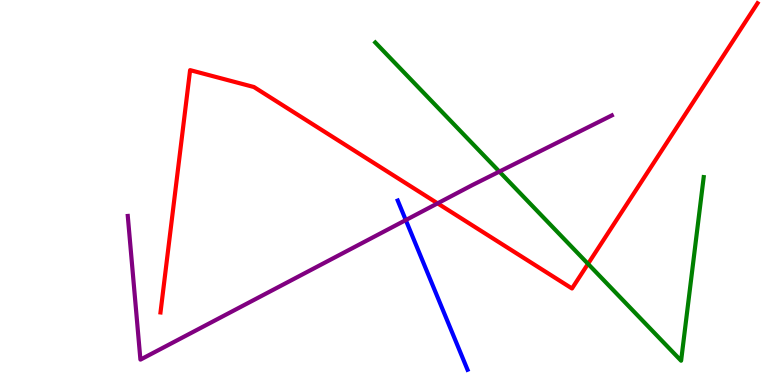[{'lines': ['blue', 'red'], 'intersections': []}, {'lines': ['green', 'red'], 'intersections': [{'x': 7.59, 'y': 3.15}]}, {'lines': ['purple', 'red'], 'intersections': [{'x': 5.65, 'y': 4.72}]}, {'lines': ['blue', 'green'], 'intersections': []}, {'lines': ['blue', 'purple'], 'intersections': [{'x': 5.24, 'y': 4.28}]}, {'lines': ['green', 'purple'], 'intersections': [{'x': 6.44, 'y': 5.54}]}]